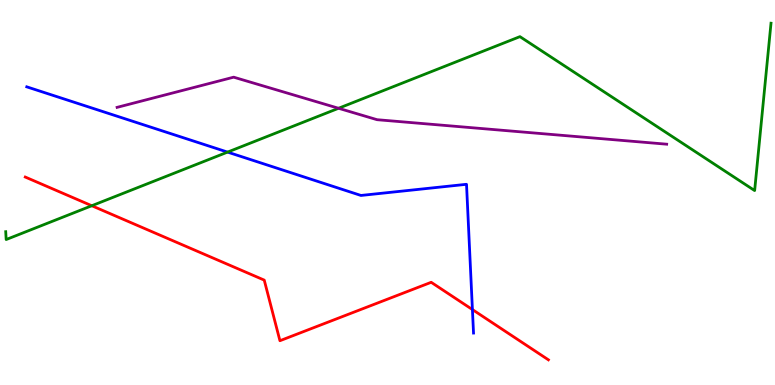[{'lines': ['blue', 'red'], 'intersections': [{'x': 6.1, 'y': 1.96}]}, {'lines': ['green', 'red'], 'intersections': [{'x': 1.18, 'y': 4.66}]}, {'lines': ['purple', 'red'], 'intersections': []}, {'lines': ['blue', 'green'], 'intersections': [{'x': 2.94, 'y': 6.05}]}, {'lines': ['blue', 'purple'], 'intersections': []}, {'lines': ['green', 'purple'], 'intersections': [{'x': 4.37, 'y': 7.19}]}]